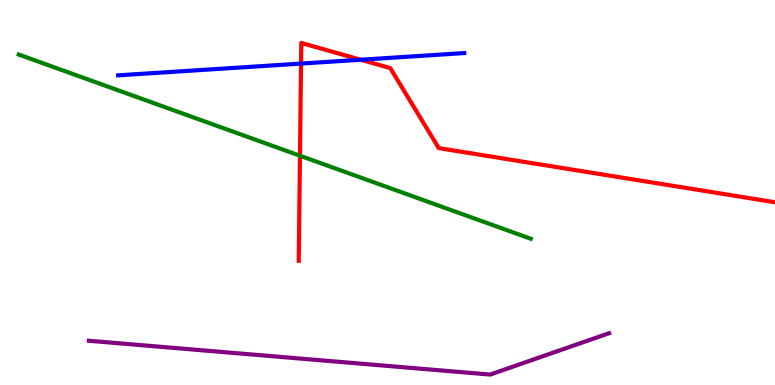[{'lines': ['blue', 'red'], 'intersections': [{'x': 3.88, 'y': 8.35}, {'x': 4.65, 'y': 8.45}]}, {'lines': ['green', 'red'], 'intersections': [{'x': 3.87, 'y': 5.96}]}, {'lines': ['purple', 'red'], 'intersections': []}, {'lines': ['blue', 'green'], 'intersections': []}, {'lines': ['blue', 'purple'], 'intersections': []}, {'lines': ['green', 'purple'], 'intersections': []}]